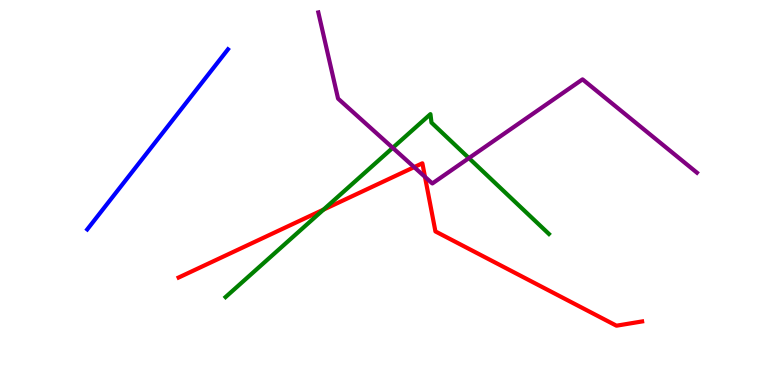[{'lines': ['blue', 'red'], 'intersections': []}, {'lines': ['green', 'red'], 'intersections': [{'x': 4.17, 'y': 4.55}]}, {'lines': ['purple', 'red'], 'intersections': [{'x': 5.34, 'y': 5.66}, {'x': 5.48, 'y': 5.41}]}, {'lines': ['blue', 'green'], 'intersections': []}, {'lines': ['blue', 'purple'], 'intersections': []}, {'lines': ['green', 'purple'], 'intersections': [{'x': 5.07, 'y': 6.16}, {'x': 6.05, 'y': 5.89}]}]